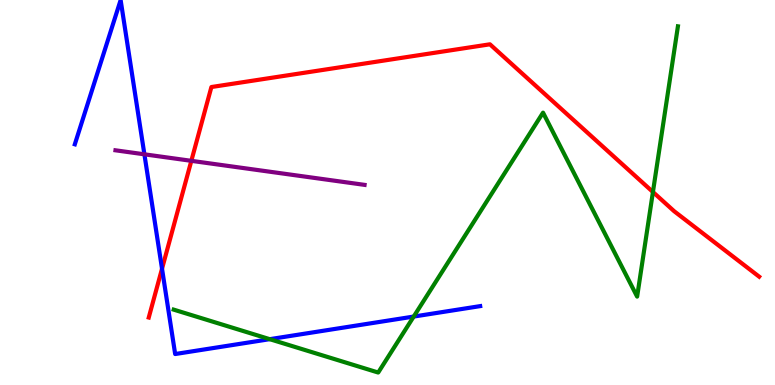[{'lines': ['blue', 'red'], 'intersections': [{'x': 2.09, 'y': 3.02}]}, {'lines': ['green', 'red'], 'intersections': [{'x': 8.42, 'y': 5.01}]}, {'lines': ['purple', 'red'], 'intersections': [{'x': 2.47, 'y': 5.82}]}, {'lines': ['blue', 'green'], 'intersections': [{'x': 3.48, 'y': 1.19}, {'x': 5.34, 'y': 1.78}]}, {'lines': ['blue', 'purple'], 'intersections': [{'x': 1.86, 'y': 5.99}]}, {'lines': ['green', 'purple'], 'intersections': []}]